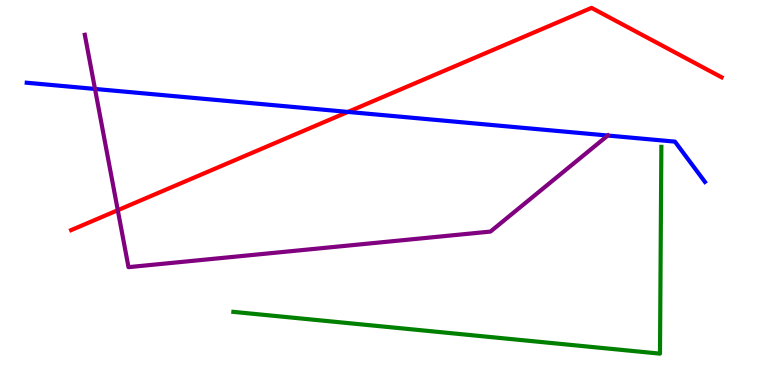[{'lines': ['blue', 'red'], 'intersections': [{'x': 4.49, 'y': 7.09}]}, {'lines': ['green', 'red'], 'intersections': []}, {'lines': ['purple', 'red'], 'intersections': [{'x': 1.52, 'y': 4.54}]}, {'lines': ['blue', 'green'], 'intersections': []}, {'lines': ['blue', 'purple'], 'intersections': [{'x': 1.23, 'y': 7.69}, {'x': 7.84, 'y': 6.48}]}, {'lines': ['green', 'purple'], 'intersections': []}]